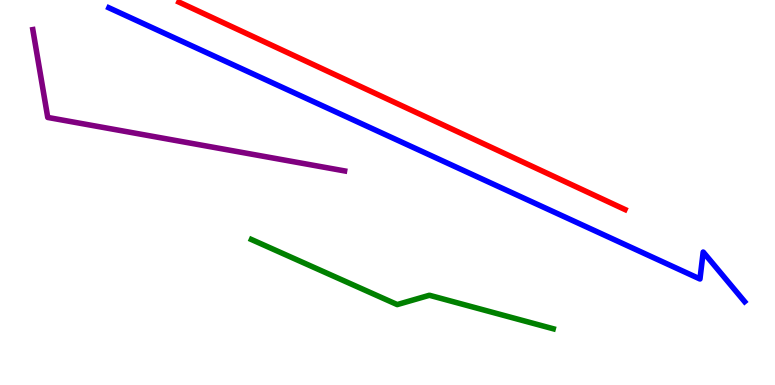[{'lines': ['blue', 'red'], 'intersections': []}, {'lines': ['green', 'red'], 'intersections': []}, {'lines': ['purple', 'red'], 'intersections': []}, {'lines': ['blue', 'green'], 'intersections': []}, {'lines': ['blue', 'purple'], 'intersections': []}, {'lines': ['green', 'purple'], 'intersections': []}]